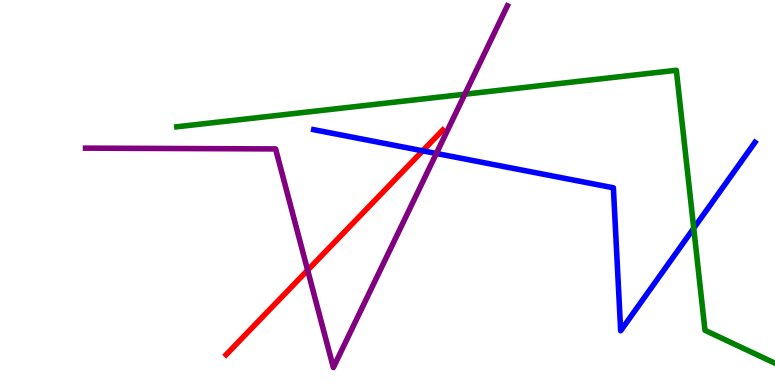[{'lines': ['blue', 'red'], 'intersections': [{'x': 5.45, 'y': 6.08}]}, {'lines': ['green', 'red'], 'intersections': []}, {'lines': ['purple', 'red'], 'intersections': [{'x': 3.97, 'y': 2.98}]}, {'lines': ['blue', 'green'], 'intersections': [{'x': 8.95, 'y': 4.07}]}, {'lines': ['blue', 'purple'], 'intersections': [{'x': 5.63, 'y': 6.01}]}, {'lines': ['green', 'purple'], 'intersections': [{'x': 6.0, 'y': 7.55}]}]